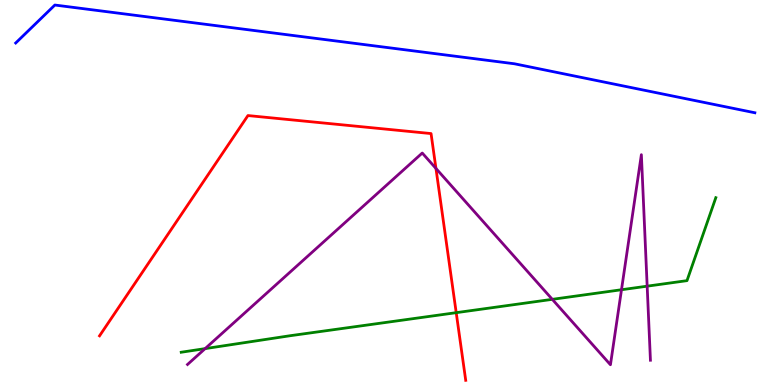[{'lines': ['blue', 'red'], 'intersections': []}, {'lines': ['green', 'red'], 'intersections': [{'x': 5.89, 'y': 1.88}]}, {'lines': ['purple', 'red'], 'intersections': [{'x': 5.63, 'y': 5.62}]}, {'lines': ['blue', 'green'], 'intersections': []}, {'lines': ['blue', 'purple'], 'intersections': []}, {'lines': ['green', 'purple'], 'intersections': [{'x': 2.65, 'y': 0.945}, {'x': 7.13, 'y': 2.23}, {'x': 8.02, 'y': 2.47}, {'x': 8.35, 'y': 2.57}]}]